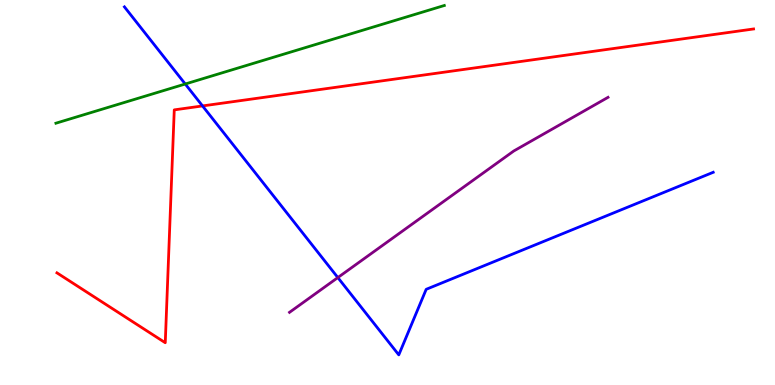[{'lines': ['blue', 'red'], 'intersections': [{'x': 2.61, 'y': 7.25}]}, {'lines': ['green', 'red'], 'intersections': []}, {'lines': ['purple', 'red'], 'intersections': []}, {'lines': ['blue', 'green'], 'intersections': [{'x': 2.39, 'y': 7.82}]}, {'lines': ['blue', 'purple'], 'intersections': [{'x': 4.36, 'y': 2.79}]}, {'lines': ['green', 'purple'], 'intersections': []}]